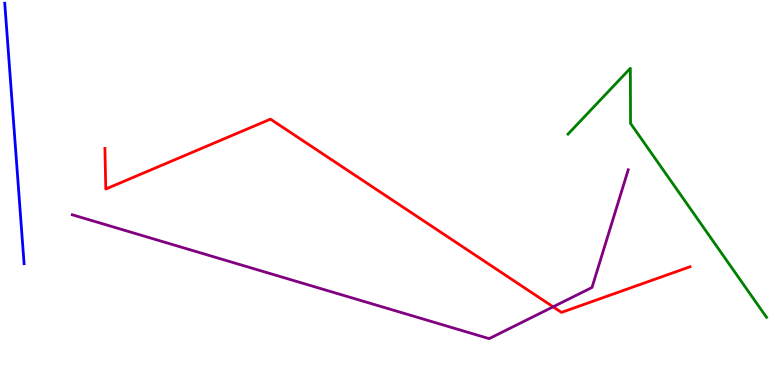[{'lines': ['blue', 'red'], 'intersections': []}, {'lines': ['green', 'red'], 'intersections': []}, {'lines': ['purple', 'red'], 'intersections': [{'x': 7.14, 'y': 2.03}]}, {'lines': ['blue', 'green'], 'intersections': []}, {'lines': ['blue', 'purple'], 'intersections': []}, {'lines': ['green', 'purple'], 'intersections': []}]